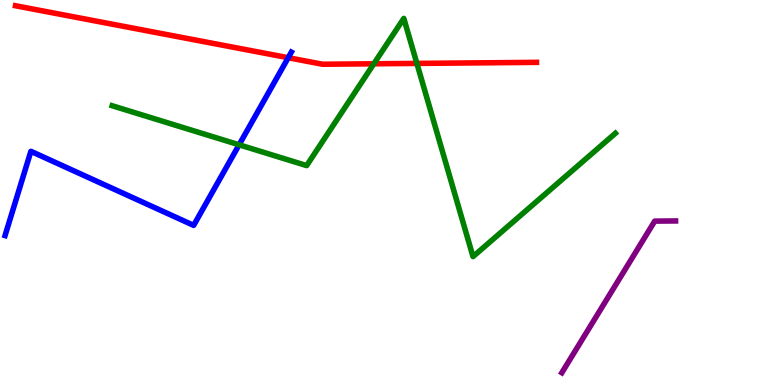[{'lines': ['blue', 'red'], 'intersections': [{'x': 3.72, 'y': 8.5}]}, {'lines': ['green', 'red'], 'intersections': [{'x': 4.82, 'y': 8.34}, {'x': 5.38, 'y': 8.35}]}, {'lines': ['purple', 'red'], 'intersections': []}, {'lines': ['blue', 'green'], 'intersections': [{'x': 3.09, 'y': 6.24}]}, {'lines': ['blue', 'purple'], 'intersections': []}, {'lines': ['green', 'purple'], 'intersections': []}]